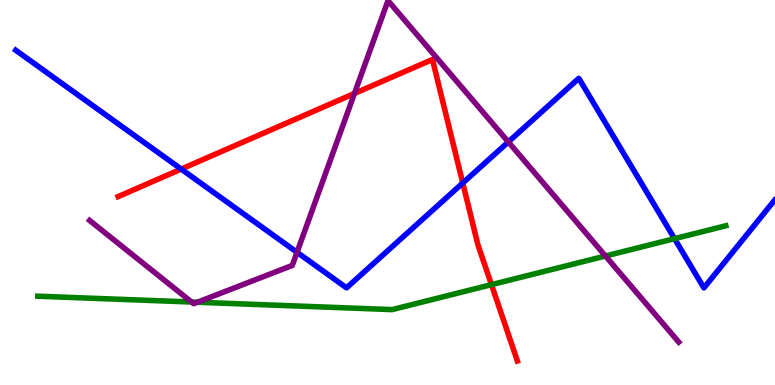[{'lines': ['blue', 'red'], 'intersections': [{'x': 2.34, 'y': 5.61}, {'x': 5.97, 'y': 5.25}]}, {'lines': ['green', 'red'], 'intersections': [{'x': 6.34, 'y': 2.61}]}, {'lines': ['purple', 'red'], 'intersections': [{'x': 4.57, 'y': 7.57}]}, {'lines': ['blue', 'green'], 'intersections': [{'x': 8.7, 'y': 3.8}]}, {'lines': ['blue', 'purple'], 'intersections': [{'x': 3.83, 'y': 3.45}, {'x': 6.56, 'y': 6.31}]}, {'lines': ['green', 'purple'], 'intersections': [{'x': 2.47, 'y': 2.16}, {'x': 2.55, 'y': 2.15}, {'x': 7.81, 'y': 3.35}]}]